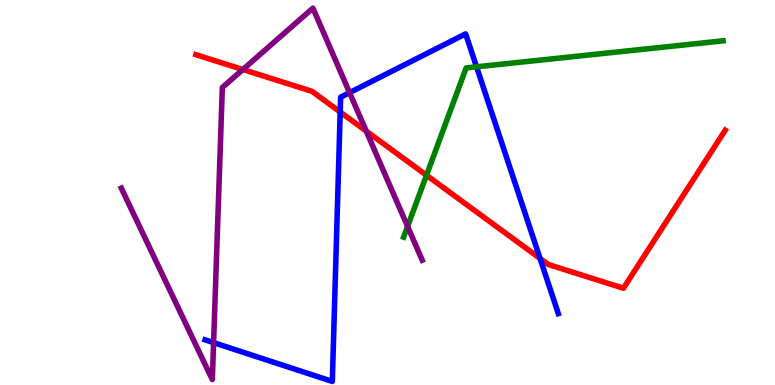[{'lines': ['blue', 'red'], 'intersections': [{'x': 4.39, 'y': 7.09}, {'x': 6.97, 'y': 3.29}]}, {'lines': ['green', 'red'], 'intersections': [{'x': 5.5, 'y': 5.45}]}, {'lines': ['purple', 'red'], 'intersections': [{'x': 3.13, 'y': 8.19}, {'x': 4.73, 'y': 6.59}]}, {'lines': ['blue', 'green'], 'intersections': [{'x': 6.15, 'y': 8.26}]}, {'lines': ['blue', 'purple'], 'intersections': [{'x': 2.76, 'y': 1.1}, {'x': 4.51, 'y': 7.59}]}, {'lines': ['green', 'purple'], 'intersections': [{'x': 5.26, 'y': 4.12}]}]